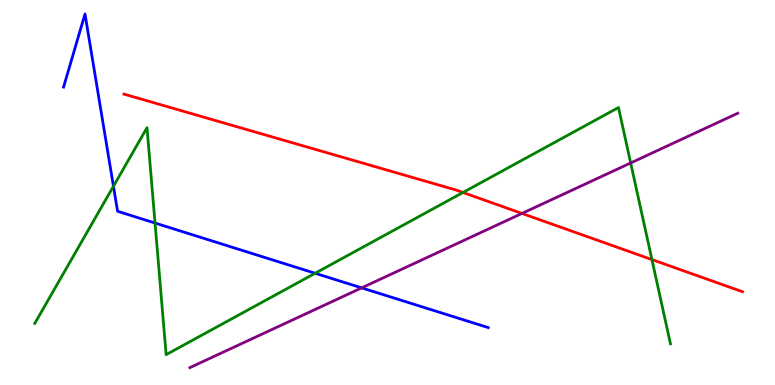[{'lines': ['blue', 'red'], 'intersections': []}, {'lines': ['green', 'red'], 'intersections': [{'x': 5.97, 'y': 5.0}, {'x': 8.41, 'y': 3.26}]}, {'lines': ['purple', 'red'], 'intersections': [{'x': 6.74, 'y': 4.46}]}, {'lines': ['blue', 'green'], 'intersections': [{'x': 1.46, 'y': 5.16}, {'x': 2.0, 'y': 4.21}, {'x': 4.07, 'y': 2.9}]}, {'lines': ['blue', 'purple'], 'intersections': [{'x': 4.67, 'y': 2.52}]}, {'lines': ['green', 'purple'], 'intersections': [{'x': 8.14, 'y': 5.77}]}]